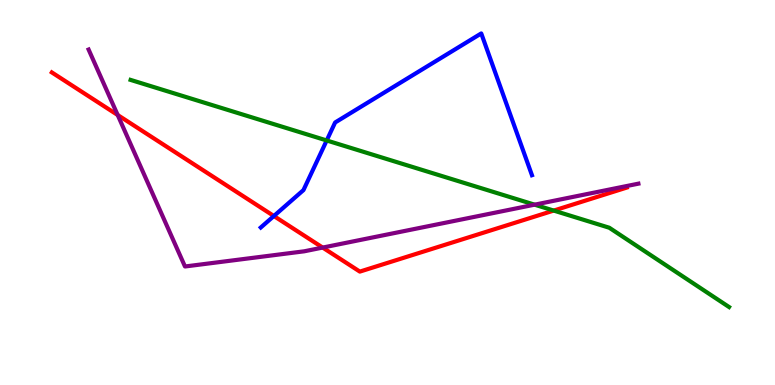[{'lines': ['blue', 'red'], 'intersections': [{'x': 3.53, 'y': 4.39}]}, {'lines': ['green', 'red'], 'intersections': [{'x': 7.14, 'y': 4.53}]}, {'lines': ['purple', 'red'], 'intersections': [{'x': 1.52, 'y': 7.01}, {'x': 4.16, 'y': 3.57}]}, {'lines': ['blue', 'green'], 'intersections': [{'x': 4.22, 'y': 6.35}]}, {'lines': ['blue', 'purple'], 'intersections': []}, {'lines': ['green', 'purple'], 'intersections': [{'x': 6.9, 'y': 4.68}]}]